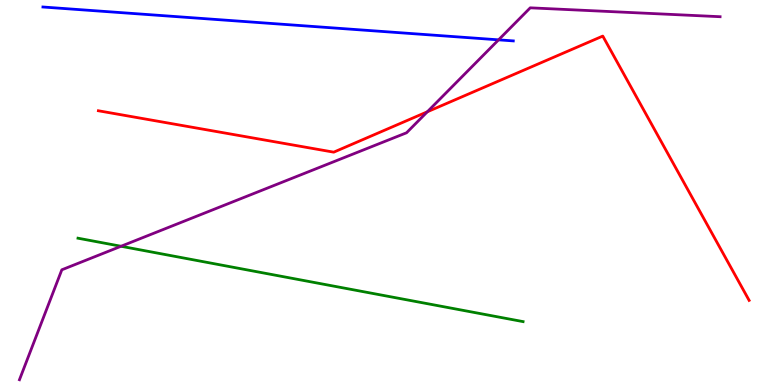[{'lines': ['blue', 'red'], 'intersections': []}, {'lines': ['green', 'red'], 'intersections': []}, {'lines': ['purple', 'red'], 'intersections': [{'x': 5.51, 'y': 7.1}]}, {'lines': ['blue', 'green'], 'intersections': []}, {'lines': ['blue', 'purple'], 'intersections': [{'x': 6.43, 'y': 8.97}]}, {'lines': ['green', 'purple'], 'intersections': [{'x': 1.56, 'y': 3.6}]}]